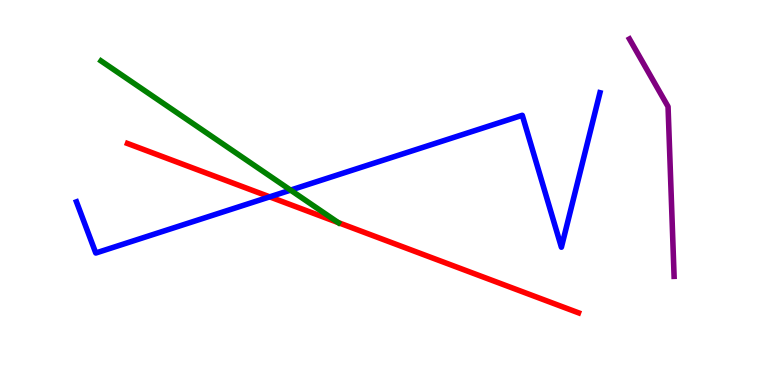[{'lines': ['blue', 'red'], 'intersections': [{'x': 3.48, 'y': 4.89}]}, {'lines': ['green', 'red'], 'intersections': [{'x': 4.36, 'y': 4.22}]}, {'lines': ['purple', 'red'], 'intersections': []}, {'lines': ['blue', 'green'], 'intersections': [{'x': 3.75, 'y': 5.06}]}, {'lines': ['blue', 'purple'], 'intersections': []}, {'lines': ['green', 'purple'], 'intersections': []}]